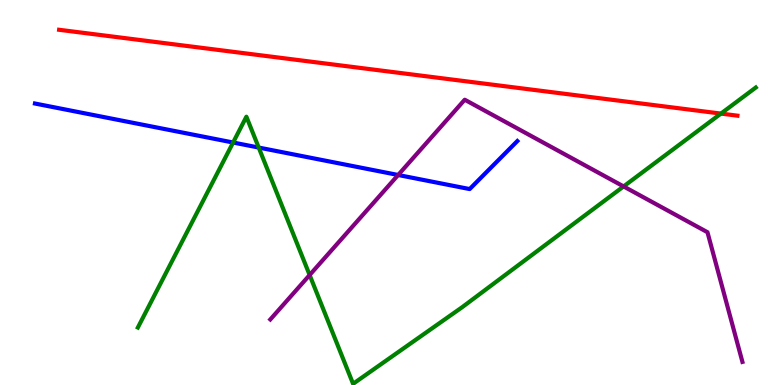[{'lines': ['blue', 'red'], 'intersections': []}, {'lines': ['green', 'red'], 'intersections': [{'x': 9.3, 'y': 7.05}]}, {'lines': ['purple', 'red'], 'intersections': []}, {'lines': ['blue', 'green'], 'intersections': [{'x': 3.01, 'y': 6.3}, {'x': 3.34, 'y': 6.17}]}, {'lines': ['blue', 'purple'], 'intersections': [{'x': 5.14, 'y': 5.45}]}, {'lines': ['green', 'purple'], 'intersections': [{'x': 4.0, 'y': 2.86}, {'x': 8.05, 'y': 5.16}]}]